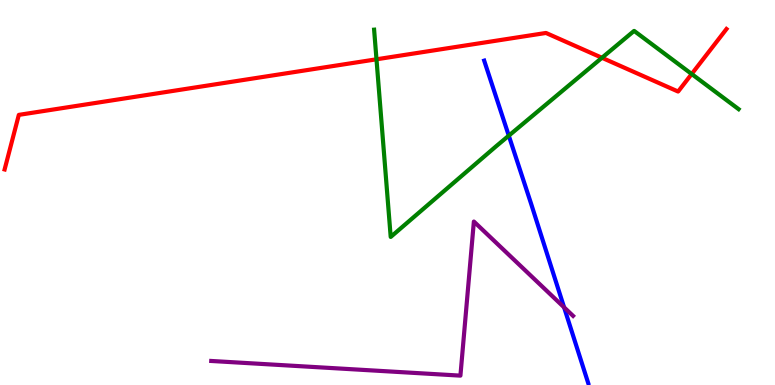[{'lines': ['blue', 'red'], 'intersections': []}, {'lines': ['green', 'red'], 'intersections': [{'x': 4.86, 'y': 8.46}, {'x': 7.77, 'y': 8.5}, {'x': 8.92, 'y': 8.08}]}, {'lines': ['purple', 'red'], 'intersections': []}, {'lines': ['blue', 'green'], 'intersections': [{'x': 6.57, 'y': 6.48}]}, {'lines': ['blue', 'purple'], 'intersections': [{'x': 7.28, 'y': 2.02}]}, {'lines': ['green', 'purple'], 'intersections': []}]